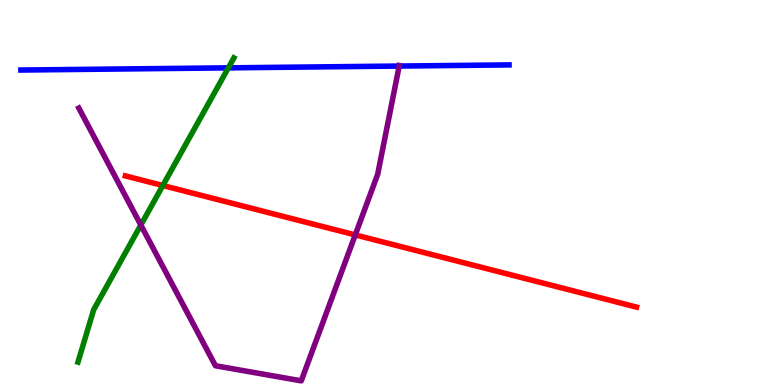[{'lines': ['blue', 'red'], 'intersections': []}, {'lines': ['green', 'red'], 'intersections': [{'x': 2.1, 'y': 5.18}]}, {'lines': ['purple', 'red'], 'intersections': [{'x': 4.58, 'y': 3.9}]}, {'lines': ['blue', 'green'], 'intersections': [{'x': 2.95, 'y': 8.24}]}, {'lines': ['blue', 'purple'], 'intersections': [{'x': 5.15, 'y': 8.28}]}, {'lines': ['green', 'purple'], 'intersections': [{'x': 1.82, 'y': 4.15}]}]